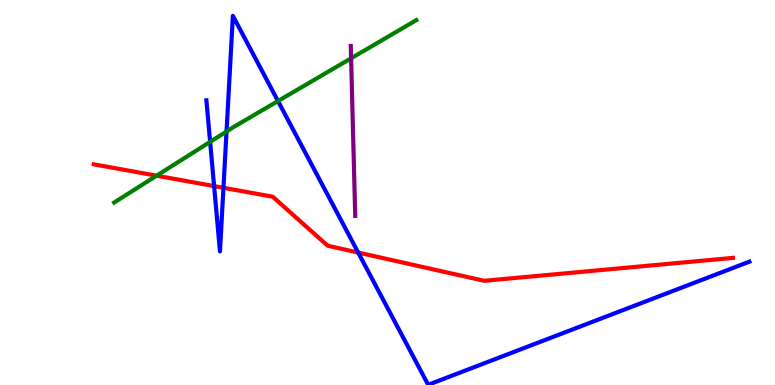[{'lines': ['blue', 'red'], 'intersections': [{'x': 2.76, 'y': 5.17}, {'x': 2.88, 'y': 5.12}, {'x': 4.62, 'y': 3.44}]}, {'lines': ['green', 'red'], 'intersections': [{'x': 2.02, 'y': 5.44}]}, {'lines': ['purple', 'red'], 'intersections': []}, {'lines': ['blue', 'green'], 'intersections': [{'x': 2.71, 'y': 6.32}, {'x': 2.92, 'y': 6.58}, {'x': 3.59, 'y': 7.38}]}, {'lines': ['blue', 'purple'], 'intersections': []}, {'lines': ['green', 'purple'], 'intersections': [{'x': 4.53, 'y': 8.49}]}]